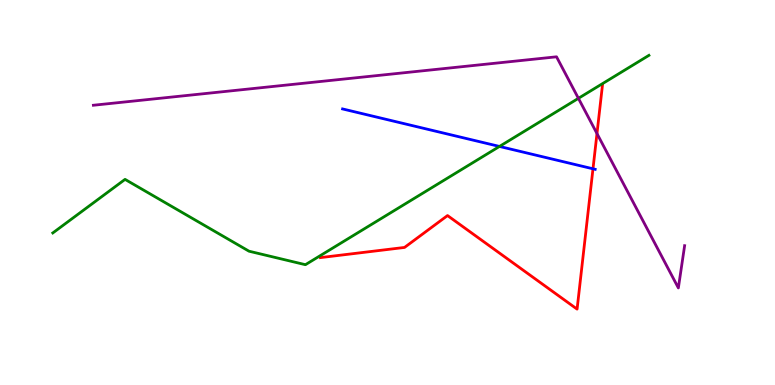[{'lines': ['blue', 'red'], 'intersections': [{'x': 7.65, 'y': 5.62}]}, {'lines': ['green', 'red'], 'intersections': []}, {'lines': ['purple', 'red'], 'intersections': [{'x': 7.7, 'y': 6.53}]}, {'lines': ['blue', 'green'], 'intersections': [{'x': 6.44, 'y': 6.2}]}, {'lines': ['blue', 'purple'], 'intersections': []}, {'lines': ['green', 'purple'], 'intersections': [{'x': 7.46, 'y': 7.45}]}]